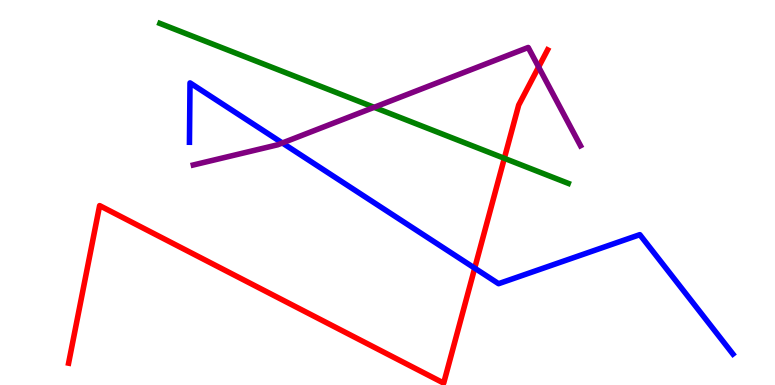[{'lines': ['blue', 'red'], 'intersections': [{'x': 6.13, 'y': 3.03}]}, {'lines': ['green', 'red'], 'intersections': [{'x': 6.51, 'y': 5.89}]}, {'lines': ['purple', 'red'], 'intersections': [{'x': 6.95, 'y': 8.26}]}, {'lines': ['blue', 'green'], 'intersections': []}, {'lines': ['blue', 'purple'], 'intersections': [{'x': 3.64, 'y': 6.29}]}, {'lines': ['green', 'purple'], 'intersections': [{'x': 4.83, 'y': 7.21}]}]